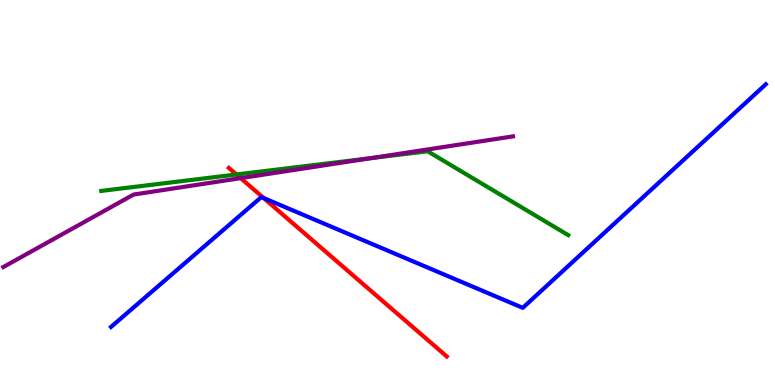[{'lines': ['blue', 'red'], 'intersections': [{'x': 3.4, 'y': 4.86}]}, {'lines': ['green', 'red'], 'intersections': [{'x': 3.05, 'y': 5.47}]}, {'lines': ['purple', 'red'], 'intersections': [{'x': 3.11, 'y': 5.37}]}, {'lines': ['blue', 'green'], 'intersections': []}, {'lines': ['blue', 'purple'], 'intersections': []}, {'lines': ['green', 'purple'], 'intersections': [{'x': 4.79, 'y': 5.89}]}]